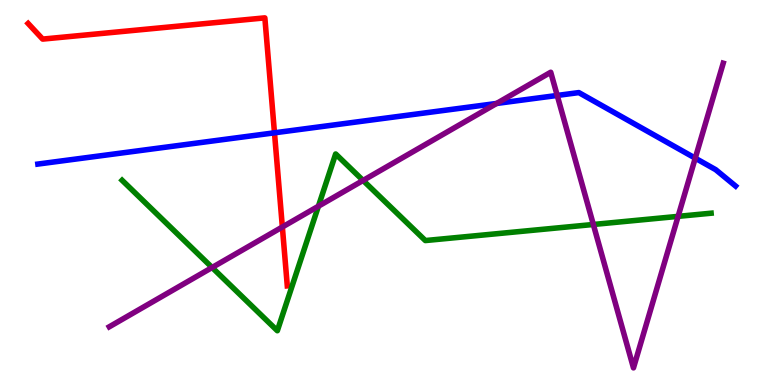[{'lines': ['blue', 'red'], 'intersections': [{'x': 3.54, 'y': 6.55}]}, {'lines': ['green', 'red'], 'intersections': []}, {'lines': ['purple', 'red'], 'intersections': [{'x': 3.64, 'y': 4.1}]}, {'lines': ['blue', 'green'], 'intersections': []}, {'lines': ['blue', 'purple'], 'intersections': [{'x': 6.41, 'y': 7.31}, {'x': 7.19, 'y': 7.52}, {'x': 8.97, 'y': 5.89}]}, {'lines': ['green', 'purple'], 'intersections': [{'x': 2.74, 'y': 3.05}, {'x': 4.11, 'y': 4.64}, {'x': 4.68, 'y': 5.31}, {'x': 7.66, 'y': 4.17}, {'x': 8.75, 'y': 4.38}]}]